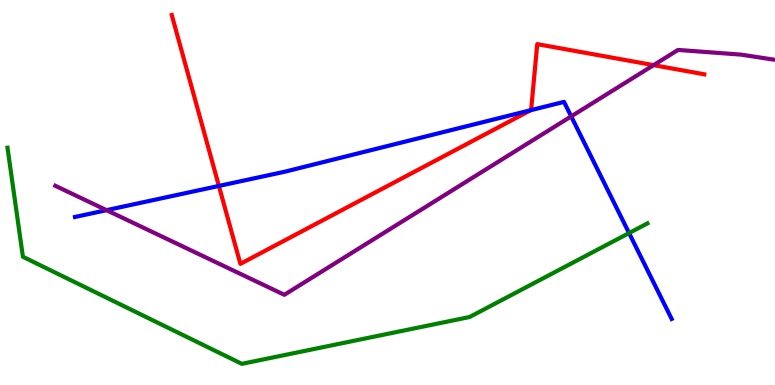[{'lines': ['blue', 'red'], 'intersections': [{'x': 2.82, 'y': 5.17}, {'x': 6.85, 'y': 7.14}]}, {'lines': ['green', 'red'], 'intersections': []}, {'lines': ['purple', 'red'], 'intersections': [{'x': 8.43, 'y': 8.31}]}, {'lines': ['blue', 'green'], 'intersections': [{'x': 8.12, 'y': 3.95}]}, {'lines': ['blue', 'purple'], 'intersections': [{'x': 1.37, 'y': 4.54}, {'x': 7.37, 'y': 6.98}]}, {'lines': ['green', 'purple'], 'intersections': []}]